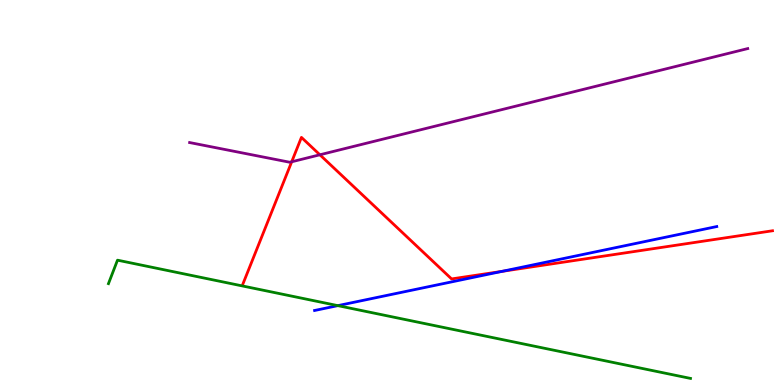[{'lines': ['blue', 'red'], 'intersections': [{'x': 6.48, 'y': 2.95}]}, {'lines': ['green', 'red'], 'intersections': []}, {'lines': ['purple', 'red'], 'intersections': [{'x': 3.76, 'y': 5.8}, {'x': 4.13, 'y': 5.98}]}, {'lines': ['blue', 'green'], 'intersections': [{'x': 4.36, 'y': 2.06}]}, {'lines': ['blue', 'purple'], 'intersections': []}, {'lines': ['green', 'purple'], 'intersections': []}]